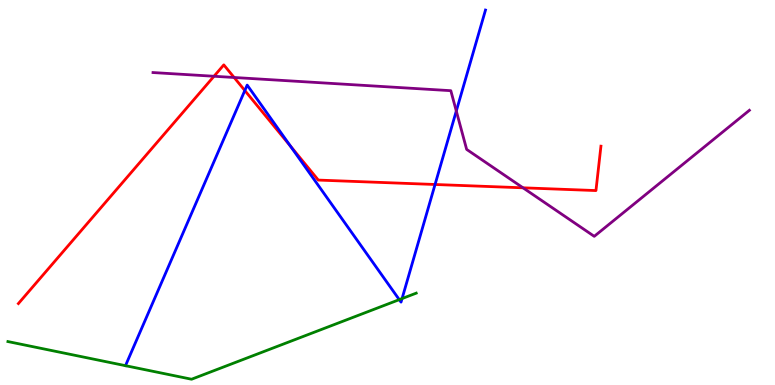[{'lines': ['blue', 'red'], 'intersections': [{'x': 3.16, 'y': 7.65}, {'x': 3.75, 'y': 6.21}, {'x': 5.61, 'y': 5.21}]}, {'lines': ['green', 'red'], 'intersections': []}, {'lines': ['purple', 'red'], 'intersections': [{'x': 2.76, 'y': 8.02}, {'x': 3.02, 'y': 7.99}, {'x': 6.75, 'y': 5.12}]}, {'lines': ['blue', 'green'], 'intersections': [{'x': 5.15, 'y': 2.22}, {'x': 5.19, 'y': 2.24}]}, {'lines': ['blue', 'purple'], 'intersections': [{'x': 5.89, 'y': 7.12}]}, {'lines': ['green', 'purple'], 'intersections': []}]